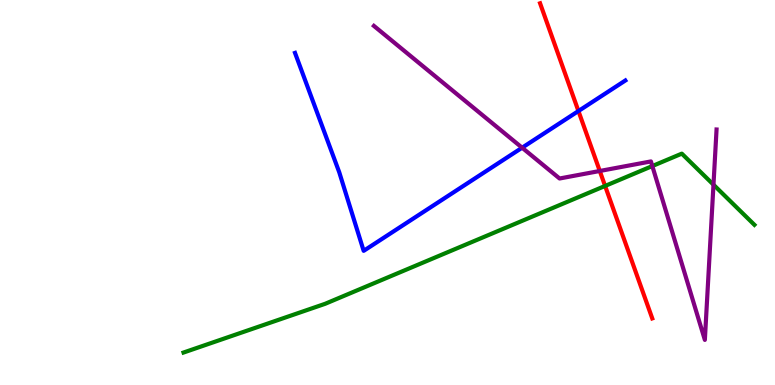[{'lines': ['blue', 'red'], 'intersections': [{'x': 7.46, 'y': 7.12}]}, {'lines': ['green', 'red'], 'intersections': [{'x': 7.81, 'y': 5.17}]}, {'lines': ['purple', 'red'], 'intersections': [{'x': 7.74, 'y': 5.56}]}, {'lines': ['blue', 'green'], 'intersections': []}, {'lines': ['blue', 'purple'], 'intersections': [{'x': 6.74, 'y': 6.16}]}, {'lines': ['green', 'purple'], 'intersections': [{'x': 8.42, 'y': 5.69}, {'x': 9.21, 'y': 5.2}]}]